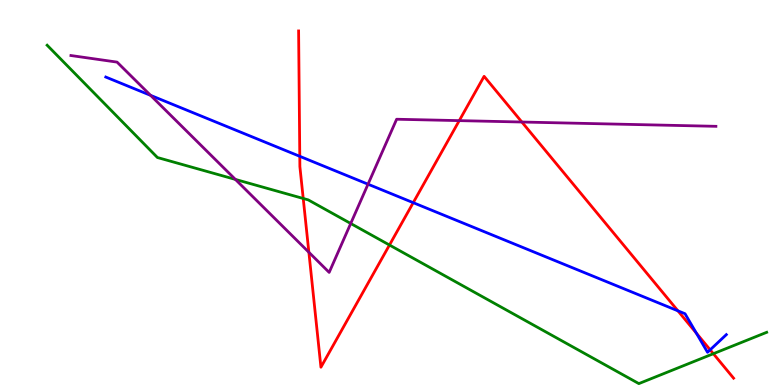[{'lines': ['blue', 'red'], 'intersections': [{'x': 3.87, 'y': 5.94}, {'x': 5.33, 'y': 4.74}, {'x': 8.75, 'y': 1.93}, {'x': 8.99, 'y': 1.35}, {'x': 9.16, 'y': 0.913}]}, {'lines': ['green', 'red'], 'intersections': [{'x': 3.91, 'y': 4.84}, {'x': 5.03, 'y': 3.64}, {'x': 9.2, 'y': 0.813}]}, {'lines': ['purple', 'red'], 'intersections': [{'x': 3.99, 'y': 3.45}, {'x': 5.93, 'y': 6.87}, {'x': 6.73, 'y': 6.83}]}, {'lines': ['blue', 'green'], 'intersections': []}, {'lines': ['blue', 'purple'], 'intersections': [{'x': 1.94, 'y': 7.52}, {'x': 4.75, 'y': 5.22}]}, {'lines': ['green', 'purple'], 'intersections': [{'x': 3.04, 'y': 5.34}, {'x': 4.53, 'y': 4.2}]}]